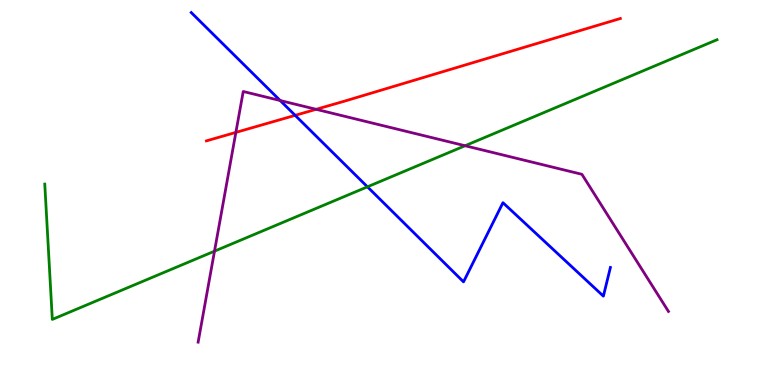[{'lines': ['blue', 'red'], 'intersections': [{'x': 3.81, 'y': 7.0}]}, {'lines': ['green', 'red'], 'intersections': []}, {'lines': ['purple', 'red'], 'intersections': [{'x': 3.04, 'y': 6.56}, {'x': 4.08, 'y': 7.16}]}, {'lines': ['blue', 'green'], 'intersections': [{'x': 4.74, 'y': 5.15}]}, {'lines': ['blue', 'purple'], 'intersections': [{'x': 3.62, 'y': 7.39}]}, {'lines': ['green', 'purple'], 'intersections': [{'x': 2.77, 'y': 3.48}, {'x': 6.0, 'y': 6.21}]}]